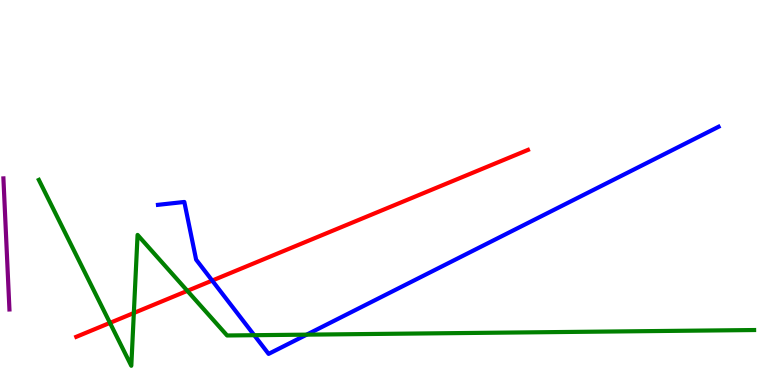[{'lines': ['blue', 'red'], 'intersections': [{'x': 2.74, 'y': 2.71}]}, {'lines': ['green', 'red'], 'intersections': [{'x': 1.42, 'y': 1.61}, {'x': 1.73, 'y': 1.87}, {'x': 2.42, 'y': 2.45}]}, {'lines': ['purple', 'red'], 'intersections': []}, {'lines': ['blue', 'green'], 'intersections': [{'x': 3.28, 'y': 1.29}, {'x': 3.96, 'y': 1.31}]}, {'lines': ['blue', 'purple'], 'intersections': []}, {'lines': ['green', 'purple'], 'intersections': []}]